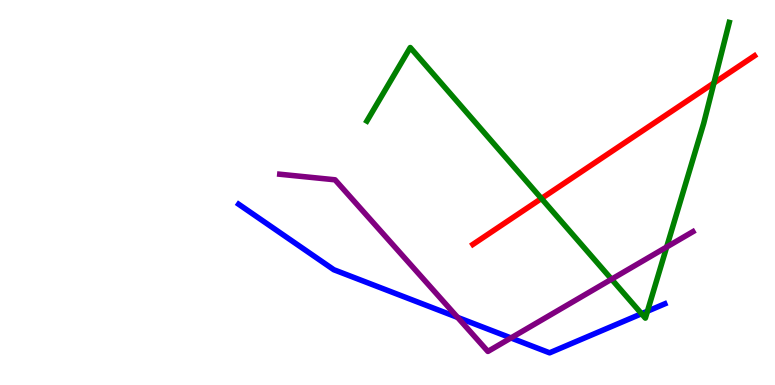[{'lines': ['blue', 'red'], 'intersections': []}, {'lines': ['green', 'red'], 'intersections': [{'x': 6.99, 'y': 4.84}, {'x': 9.21, 'y': 7.84}]}, {'lines': ['purple', 'red'], 'intersections': []}, {'lines': ['blue', 'green'], 'intersections': [{'x': 8.28, 'y': 1.85}, {'x': 8.35, 'y': 1.92}]}, {'lines': ['blue', 'purple'], 'intersections': [{'x': 5.9, 'y': 1.76}, {'x': 6.59, 'y': 1.22}]}, {'lines': ['green', 'purple'], 'intersections': [{'x': 7.89, 'y': 2.75}, {'x': 8.6, 'y': 3.58}]}]